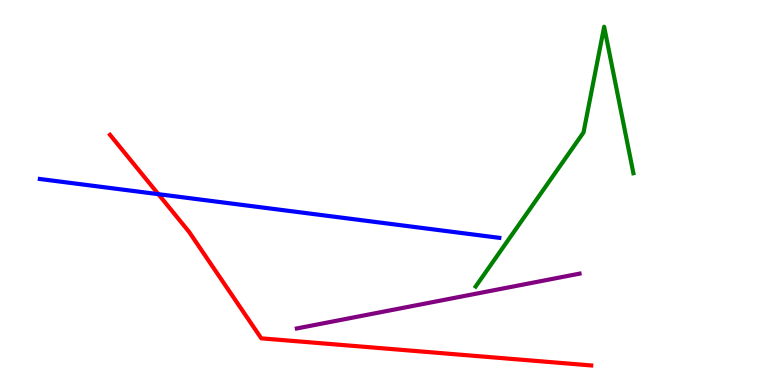[{'lines': ['blue', 'red'], 'intersections': [{'x': 2.04, 'y': 4.96}]}, {'lines': ['green', 'red'], 'intersections': []}, {'lines': ['purple', 'red'], 'intersections': []}, {'lines': ['blue', 'green'], 'intersections': []}, {'lines': ['blue', 'purple'], 'intersections': []}, {'lines': ['green', 'purple'], 'intersections': []}]